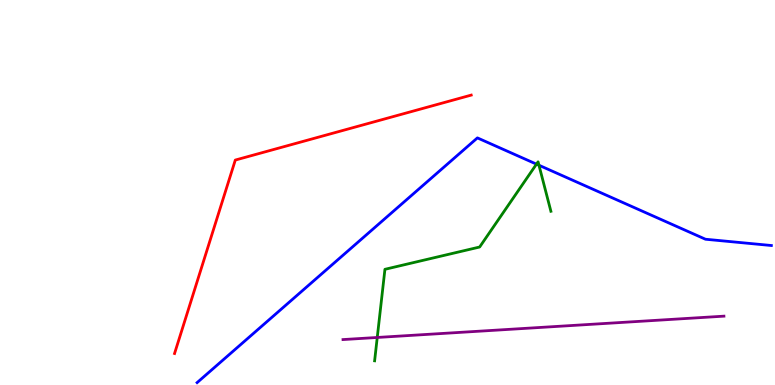[{'lines': ['blue', 'red'], 'intersections': []}, {'lines': ['green', 'red'], 'intersections': []}, {'lines': ['purple', 'red'], 'intersections': []}, {'lines': ['blue', 'green'], 'intersections': [{'x': 6.92, 'y': 5.74}, {'x': 6.95, 'y': 5.71}]}, {'lines': ['blue', 'purple'], 'intersections': []}, {'lines': ['green', 'purple'], 'intersections': [{'x': 4.87, 'y': 1.23}]}]